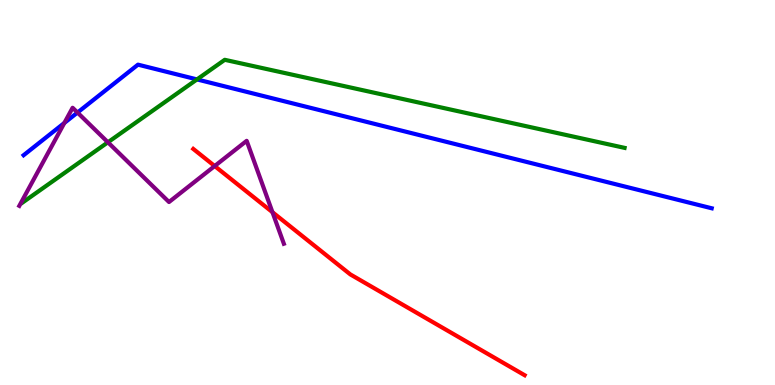[{'lines': ['blue', 'red'], 'intersections': []}, {'lines': ['green', 'red'], 'intersections': []}, {'lines': ['purple', 'red'], 'intersections': [{'x': 2.77, 'y': 5.69}, {'x': 3.52, 'y': 4.49}]}, {'lines': ['blue', 'green'], 'intersections': [{'x': 2.54, 'y': 7.94}]}, {'lines': ['blue', 'purple'], 'intersections': [{'x': 0.83, 'y': 6.81}, {'x': 1.0, 'y': 7.08}]}, {'lines': ['green', 'purple'], 'intersections': [{'x': 1.39, 'y': 6.3}]}]